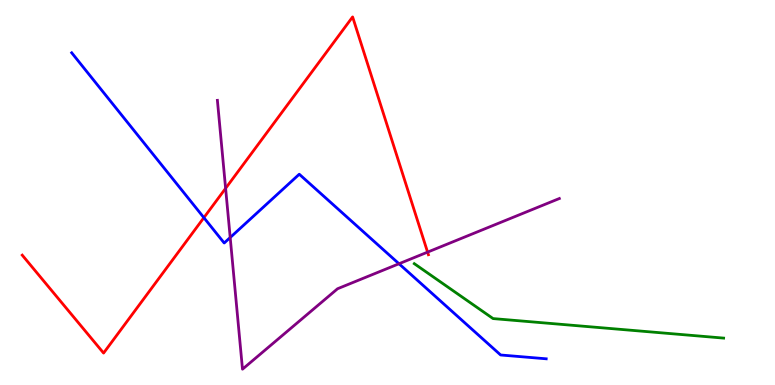[{'lines': ['blue', 'red'], 'intersections': [{'x': 2.63, 'y': 4.35}]}, {'lines': ['green', 'red'], 'intersections': []}, {'lines': ['purple', 'red'], 'intersections': [{'x': 2.91, 'y': 5.11}, {'x': 5.52, 'y': 3.45}]}, {'lines': ['blue', 'green'], 'intersections': []}, {'lines': ['blue', 'purple'], 'intersections': [{'x': 2.97, 'y': 3.83}, {'x': 5.15, 'y': 3.15}]}, {'lines': ['green', 'purple'], 'intersections': []}]